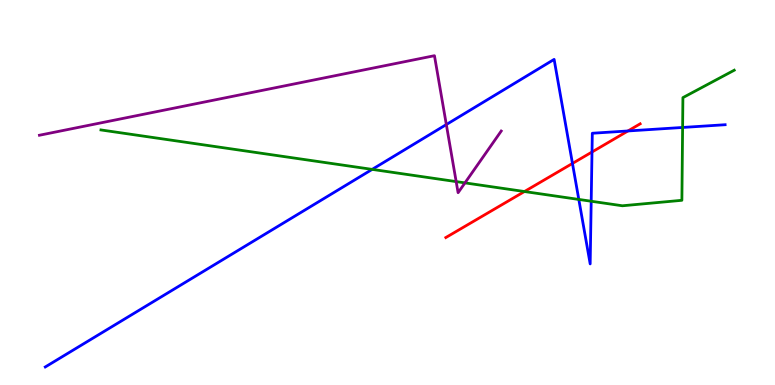[{'lines': ['blue', 'red'], 'intersections': [{'x': 7.39, 'y': 5.75}, {'x': 7.64, 'y': 6.05}, {'x': 8.1, 'y': 6.6}]}, {'lines': ['green', 'red'], 'intersections': [{'x': 6.77, 'y': 5.03}]}, {'lines': ['purple', 'red'], 'intersections': []}, {'lines': ['blue', 'green'], 'intersections': [{'x': 4.8, 'y': 5.6}, {'x': 7.47, 'y': 4.82}, {'x': 7.63, 'y': 4.77}, {'x': 8.81, 'y': 6.69}]}, {'lines': ['blue', 'purple'], 'intersections': [{'x': 5.76, 'y': 6.76}]}, {'lines': ['green', 'purple'], 'intersections': [{'x': 5.89, 'y': 5.28}, {'x': 6.0, 'y': 5.25}]}]